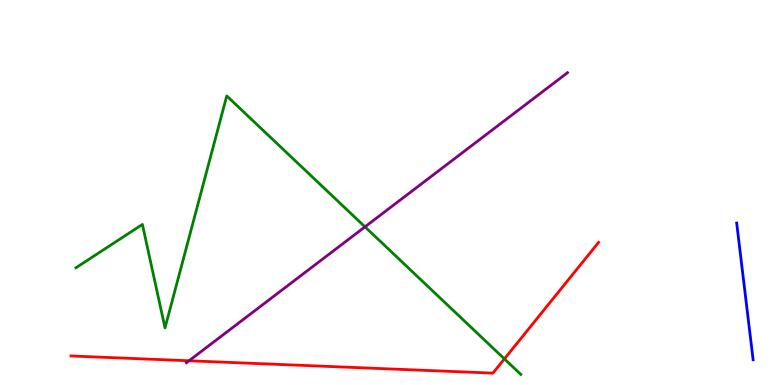[{'lines': ['blue', 'red'], 'intersections': []}, {'lines': ['green', 'red'], 'intersections': [{'x': 6.51, 'y': 0.678}]}, {'lines': ['purple', 'red'], 'intersections': [{'x': 2.44, 'y': 0.629}]}, {'lines': ['blue', 'green'], 'intersections': []}, {'lines': ['blue', 'purple'], 'intersections': []}, {'lines': ['green', 'purple'], 'intersections': [{'x': 4.71, 'y': 4.11}]}]